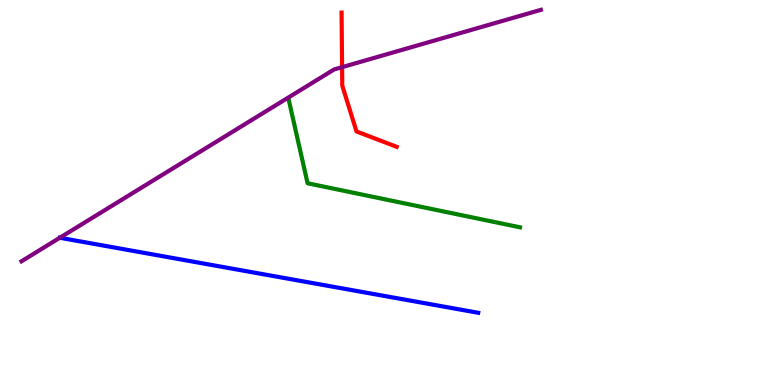[{'lines': ['blue', 'red'], 'intersections': []}, {'lines': ['green', 'red'], 'intersections': []}, {'lines': ['purple', 'red'], 'intersections': [{'x': 4.41, 'y': 8.26}]}, {'lines': ['blue', 'green'], 'intersections': []}, {'lines': ['blue', 'purple'], 'intersections': [{'x': 0.772, 'y': 3.82}]}, {'lines': ['green', 'purple'], 'intersections': []}]